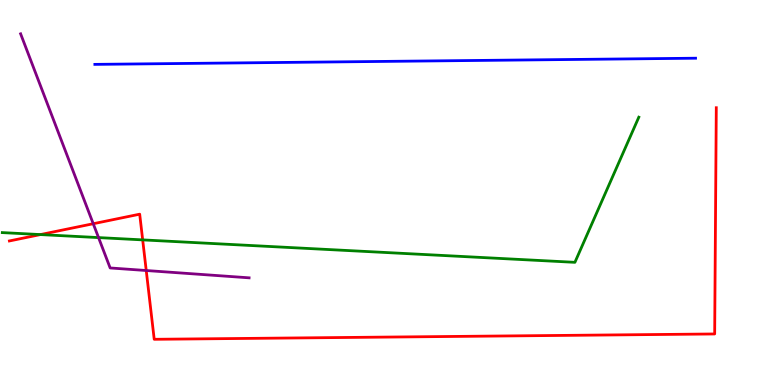[{'lines': ['blue', 'red'], 'intersections': []}, {'lines': ['green', 'red'], 'intersections': [{'x': 0.522, 'y': 3.91}, {'x': 1.84, 'y': 3.77}]}, {'lines': ['purple', 'red'], 'intersections': [{'x': 1.2, 'y': 4.19}, {'x': 1.89, 'y': 2.97}]}, {'lines': ['blue', 'green'], 'intersections': []}, {'lines': ['blue', 'purple'], 'intersections': []}, {'lines': ['green', 'purple'], 'intersections': [{'x': 1.27, 'y': 3.83}]}]